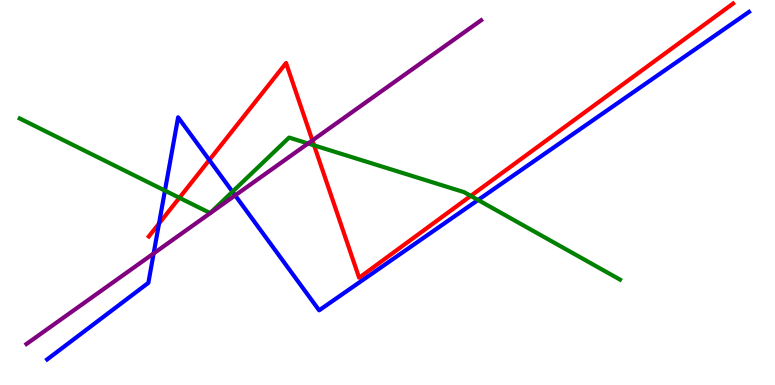[{'lines': ['blue', 'red'], 'intersections': [{'x': 2.05, 'y': 4.19}, {'x': 2.7, 'y': 5.84}]}, {'lines': ['green', 'red'], 'intersections': [{'x': 2.31, 'y': 4.86}, {'x': 4.05, 'y': 6.22}, {'x': 6.07, 'y': 4.91}]}, {'lines': ['purple', 'red'], 'intersections': [{'x': 4.03, 'y': 6.35}]}, {'lines': ['blue', 'green'], 'intersections': [{'x': 2.13, 'y': 5.05}, {'x': 3.0, 'y': 5.02}, {'x': 6.17, 'y': 4.81}]}, {'lines': ['blue', 'purple'], 'intersections': [{'x': 1.98, 'y': 3.42}, {'x': 3.03, 'y': 4.92}]}, {'lines': ['green', 'purple'], 'intersections': [{'x': 3.98, 'y': 6.27}]}]